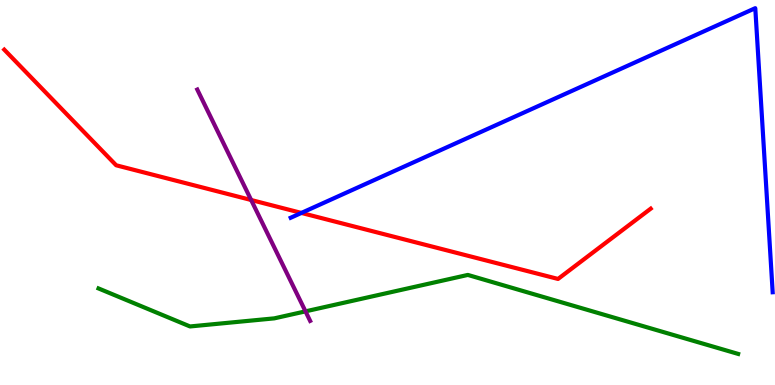[{'lines': ['blue', 'red'], 'intersections': [{'x': 3.89, 'y': 4.47}]}, {'lines': ['green', 'red'], 'intersections': []}, {'lines': ['purple', 'red'], 'intersections': [{'x': 3.24, 'y': 4.81}]}, {'lines': ['blue', 'green'], 'intersections': []}, {'lines': ['blue', 'purple'], 'intersections': []}, {'lines': ['green', 'purple'], 'intersections': [{'x': 3.94, 'y': 1.91}]}]